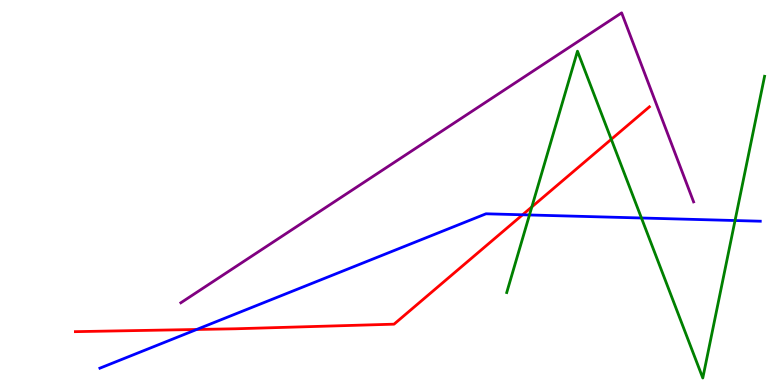[{'lines': ['blue', 'red'], 'intersections': [{'x': 2.54, 'y': 1.44}, {'x': 6.74, 'y': 4.42}]}, {'lines': ['green', 'red'], 'intersections': [{'x': 6.86, 'y': 4.63}, {'x': 7.89, 'y': 6.38}]}, {'lines': ['purple', 'red'], 'intersections': []}, {'lines': ['blue', 'green'], 'intersections': [{'x': 6.83, 'y': 4.42}, {'x': 8.28, 'y': 4.34}, {'x': 9.48, 'y': 4.27}]}, {'lines': ['blue', 'purple'], 'intersections': []}, {'lines': ['green', 'purple'], 'intersections': []}]